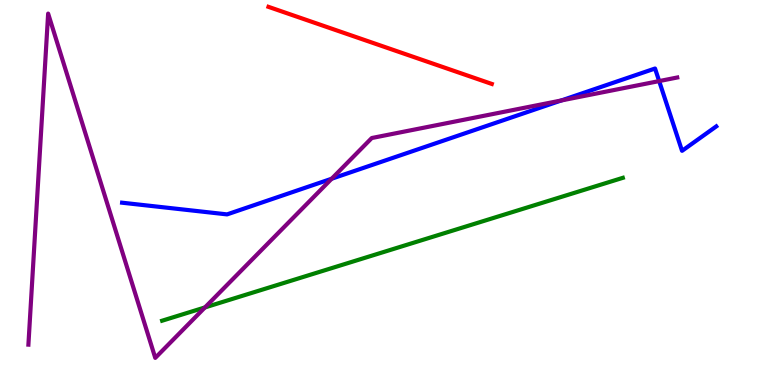[{'lines': ['blue', 'red'], 'intersections': []}, {'lines': ['green', 'red'], 'intersections': []}, {'lines': ['purple', 'red'], 'intersections': []}, {'lines': ['blue', 'green'], 'intersections': []}, {'lines': ['blue', 'purple'], 'intersections': [{'x': 4.28, 'y': 5.36}, {'x': 7.24, 'y': 7.39}, {'x': 8.51, 'y': 7.89}]}, {'lines': ['green', 'purple'], 'intersections': [{'x': 2.64, 'y': 2.01}]}]